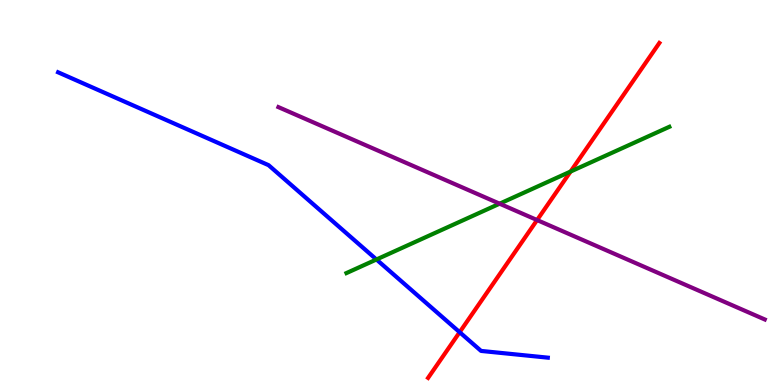[{'lines': ['blue', 'red'], 'intersections': [{'x': 5.93, 'y': 1.37}]}, {'lines': ['green', 'red'], 'intersections': [{'x': 7.36, 'y': 5.54}]}, {'lines': ['purple', 'red'], 'intersections': [{'x': 6.93, 'y': 4.28}]}, {'lines': ['blue', 'green'], 'intersections': [{'x': 4.86, 'y': 3.26}]}, {'lines': ['blue', 'purple'], 'intersections': []}, {'lines': ['green', 'purple'], 'intersections': [{'x': 6.45, 'y': 4.71}]}]